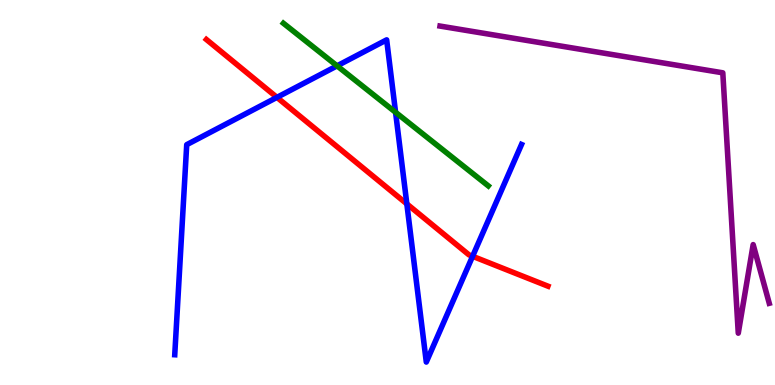[{'lines': ['blue', 'red'], 'intersections': [{'x': 3.57, 'y': 7.47}, {'x': 5.25, 'y': 4.7}, {'x': 6.1, 'y': 3.34}]}, {'lines': ['green', 'red'], 'intersections': []}, {'lines': ['purple', 'red'], 'intersections': []}, {'lines': ['blue', 'green'], 'intersections': [{'x': 4.35, 'y': 8.29}, {'x': 5.1, 'y': 7.08}]}, {'lines': ['blue', 'purple'], 'intersections': []}, {'lines': ['green', 'purple'], 'intersections': []}]